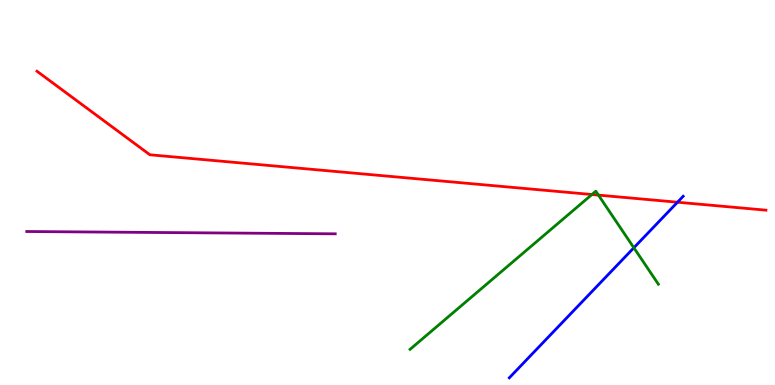[{'lines': ['blue', 'red'], 'intersections': [{'x': 8.74, 'y': 4.75}]}, {'lines': ['green', 'red'], 'intersections': [{'x': 7.64, 'y': 4.95}, {'x': 7.72, 'y': 4.93}]}, {'lines': ['purple', 'red'], 'intersections': []}, {'lines': ['blue', 'green'], 'intersections': [{'x': 8.18, 'y': 3.56}]}, {'lines': ['blue', 'purple'], 'intersections': []}, {'lines': ['green', 'purple'], 'intersections': []}]